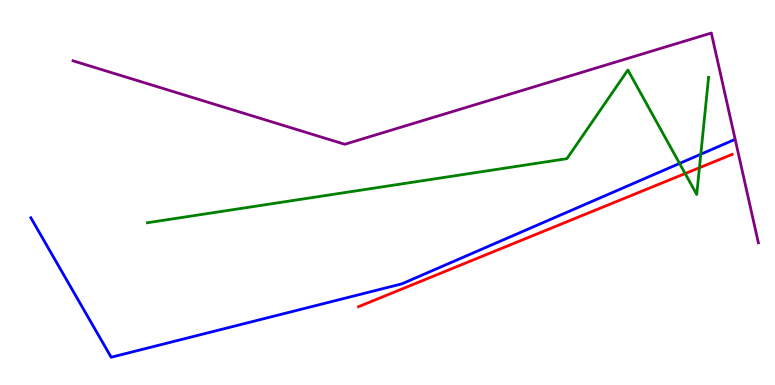[{'lines': ['blue', 'red'], 'intersections': []}, {'lines': ['green', 'red'], 'intersections': [{'x': 8.84, 'y': 5.49}, {'x': 9.02, 'y': 5.64}]}, {'lines': ['purple', 'red'], 'intersections': []}, {'lines': ['blue', 'green'], 'intersections': [{'x': 8.77, 'y': 5.76}, {'x': 9.04, 'y': 5.99}]}, {'lines': ['blue', 'purple'], 'intersections': []}, {'lines': ['green', 'purple'], 'intersections': []}]